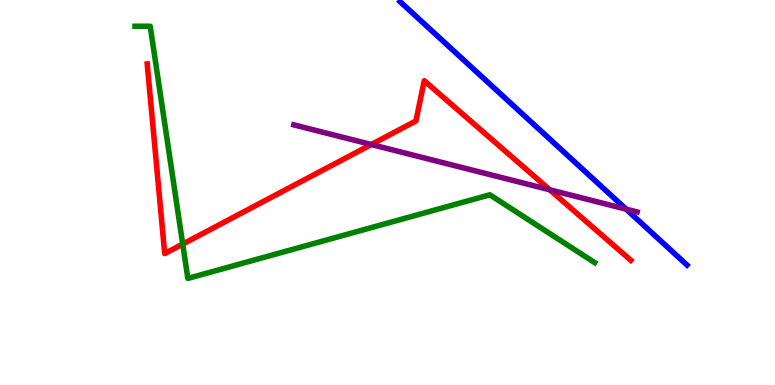[{'lines': ['blue', 'red'], 'intersections': []}, {'lines': ['green', 'red'], 'intersections': [{'x': 2.36, 'y': 3.66}]}, {'lines': ['purple', 'red'], 'intersections': [{'x': 4.79, 'y': 6.25}, {'x': 7.09, 'y': 5.07}]}, {'lines': ['blue', 'green'], 'intersections': []}, {'lines': ['blue', 'purple'], 'intersections': [{'x': 8.08, 'y': 4.57}]}, {'lines': ['green', 'purple'], 'intersections': []}]